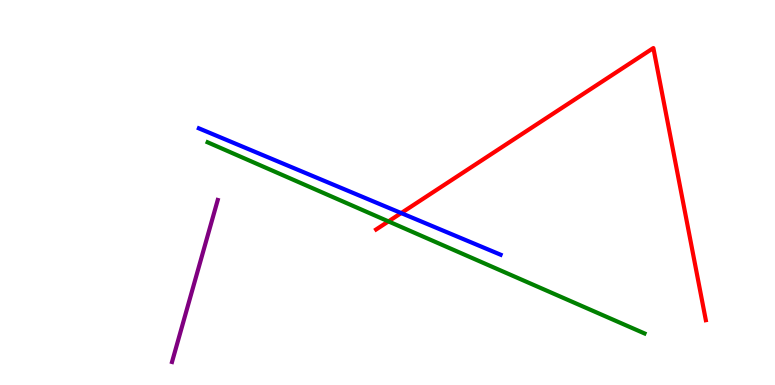[{'lines': ['blue', 'red'], 'intersections': [{'x': 5.18, 'y': 4.47}]}, {'lines': ['green', 'red'], 'intersections': [{'x': 5.01, 'y': 4.25}]}, {'lines': ['purple', 'red'], 'intersections': []}, {'lines': ['blue', 'green'], 'intersections': []}, {'lines': ['blue', 'purple'], 'intersections': []}, {'lines': ['green', 'purple'], 'intersections': []}]